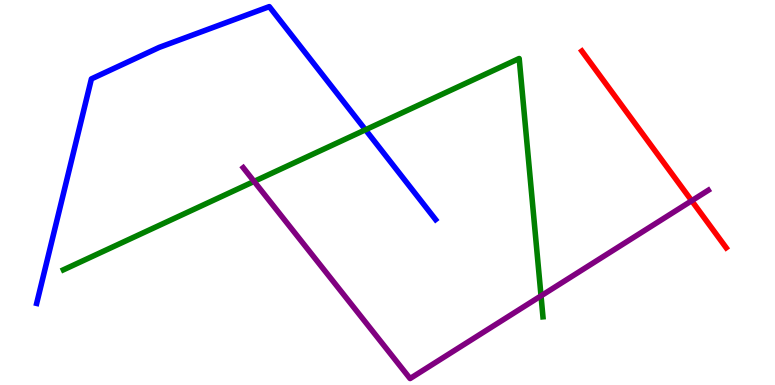[{'lines': ['blue', 'red'], 'intersections': []}, {'lines': ['green', 'red'], 'intersections': []}, {'lines': ['purple', 'red'], 'intersections': [{'x': 8.92, 'y': 4.79}]}, {'lines': ['blue', 'green'], 'intersections': [{'x': 4.72, 'y': 6.63}]}, {'lines': ['blue', 'purple'], 'intersections': []}, {'lines': ['green', 'purple'], 'intersections': [{'x': 3.28, 'y': 5.29}, {'x': 6.98, 'y': 2.32}]}]